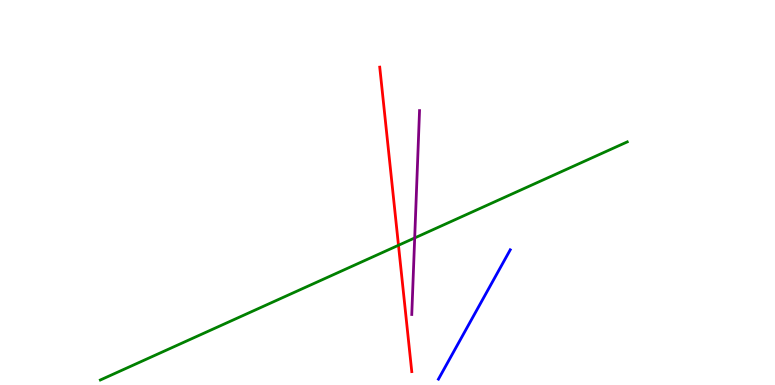[{'lines': ['blue', 'red'], 'intersections': []}, {'lines': ['green', 'red'], 'intersections': [{'x': 5.14, 'y': 3.63}]}, {'lines': ['purple', 'red'], 'intersections': []}, {'lines': ['blue', 'green'], 'intersections': []}, {'lines': ['blue', 'purple'], 'intersections': []}, {'lines': ['green', 'purple'], 'intersections': [{'x': 5.35, 'y': 3.82}]}]